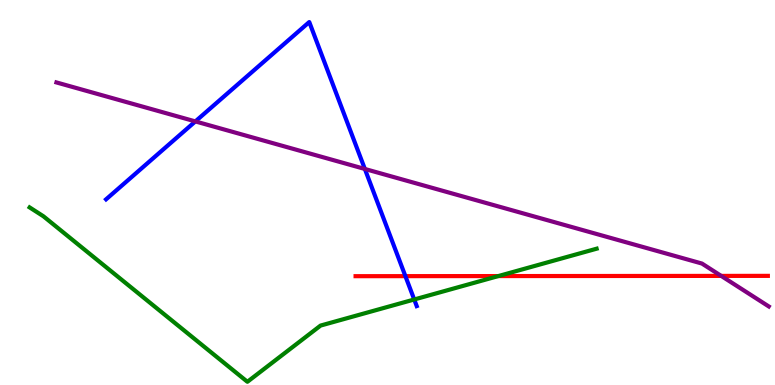[{'lines': ['blue', 'red'], 'intersections': [{'x': 5.23, 'y': 2.83}]}, {'lines': ['green', 'red'], 'intersections': [{'x': 6.43, 'y': 2.83}]}, {'lines': ['purple', 'red'], 'intersections': [{'x': 9.31, 'y': 2.83}]}, {'lines': ['blue', 'green'], 'intersections': [{'x': 5.34, 'y': 2.22}]}, {'lines': ['blue', 'purple'], 'intersections': [{'x': 2.52, 'y': 6.85}, {'x': 4.71, 'y': 5.61}]}, {'lines': ['green', 'purple'], 'intersections': []}]